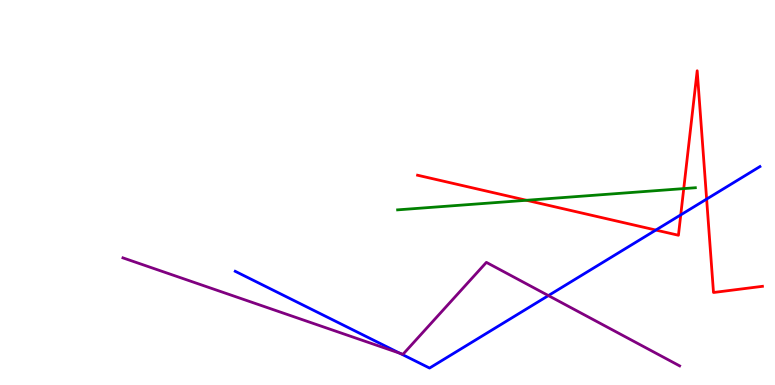[{'lines': ['blue', 'red'], 'intersections': [{'x': 8.46, 'y': 4.02}, {'x': 8.78, 'y': 4.42}, {'x': 9.12, 'y': 4.83}]}, {'lines': ['green', 'red'], 'intersections': [{'x': 6.79, 'y': 4.8}, {'x': 8.82, 'y': 5.1}]}, {'lines': ['purple', 'red'], 'intersections': []}, {'lines': ['blue', 'green'], 'intersections': []}, {'lines': ['blue', 'purple'], 'intersections': [{'x': 5.16, 'y': 0.826}, {'x': 7.08, 'y': 2.32}]}, {'lines': ['green', 'purple'], 'intersections': []}]